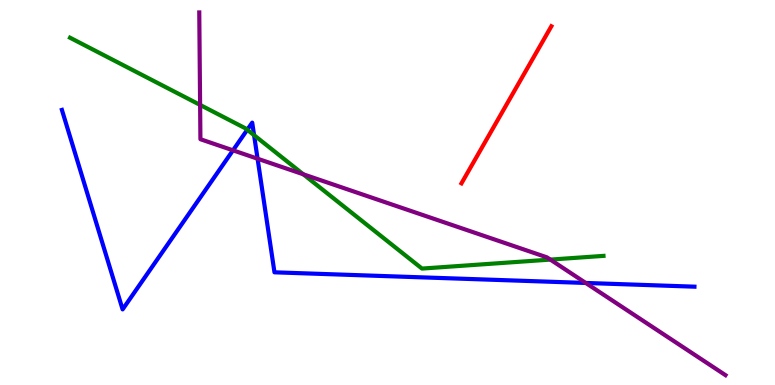[{'lines': ['blue', 'red'], 'intersections': []}, {'lines': ['green', 'red'], 'intersections': []}, {'lines': ['purple', 'red'], 'intersections': []}, {'lines': ['blue', 'green'], 'intersections': [{'x': 3.19, 'y': 6.63}, {'x': 3.28, 'y': 6.49}]}, {'lines': ['blue', 'purple'], 'intersections': [{'x': 3.01, 'y': 6.1}, {'x': 3.32, 'y': 5.88}, {'x': 7.56, 'y': 2.65}]}, {'lines': ['green', 'purple'], 'intersections': [{'x': 2.58, 'y': 7.27}, {'x': 3.91, 'y': 5.47}, {'x': 7.1, 'y': 3.26}]}]